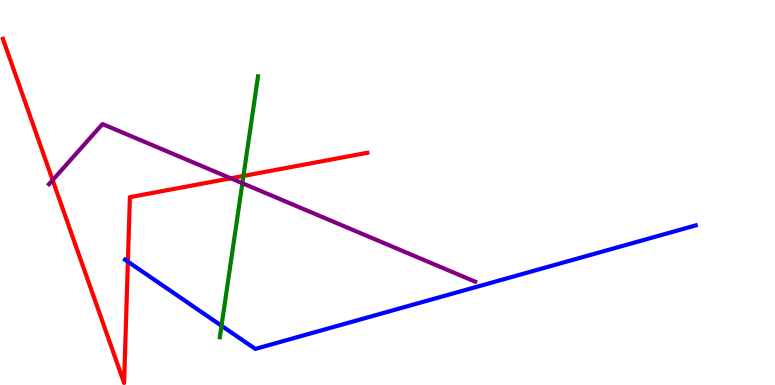[{'lines': ['blue', 'red'], 'intersections': [{'x': 1.65, 'y': 3.2}]}, {'lines': ['green', 'red'], 'intersections': [{'x': 3.14, 'y': 5.43}]}, {'lines': ['purple', 'red'], 'intersections': [{'x': 0.679, 'y': 5.32}, {'x': 2.98, 'y': 5.37}]}, {'lines': ['blue', 'green'], 'intersections': [{'x': 2.86, 'y': 1.54}]}, {'lines': ['blue', 'purple'], 'intersections': []}, {'lines': ['green', 'purple'], 'intersections': [{'x': 3.13, 'y': 5.24}]}]